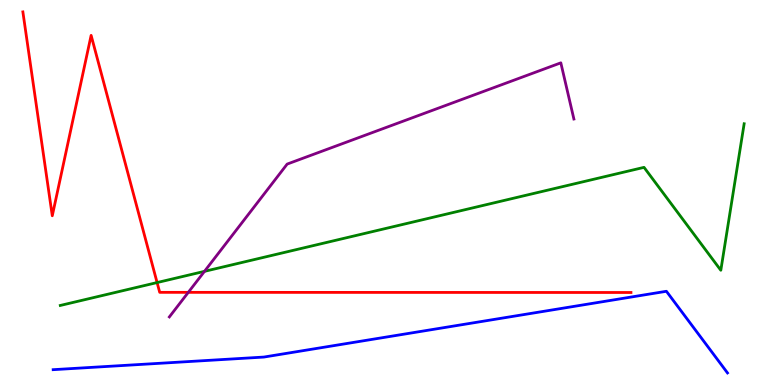[{'lines': ['blue', 'red'], 'intersections': []}, {'lines': ['green', 'red'], 'intersections': [{'x': 2.03, 'y': 2.66}]}, {'lines': ['purple', 'red'], 'intersections': [{'x': 2.43, 'y': 2.41}]}, {'lines': ['blue', 'green'], 'intersections': []}, {'lines': ['blue', 'purple'], 'intersections': []}, {'lines': ['green', 'purple'], 'intersections': [{'x': 2.64, 'y': 2.95}]}]